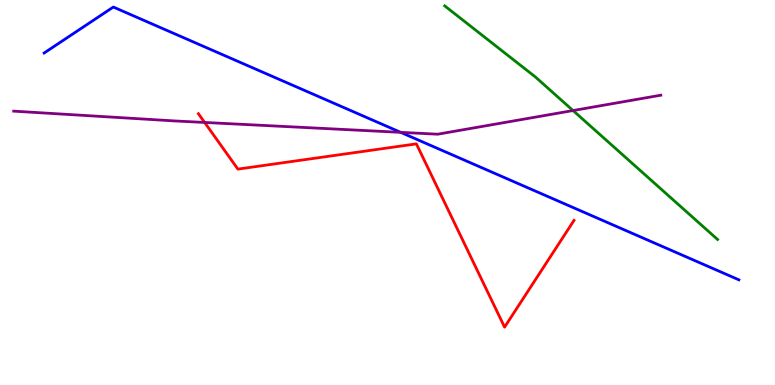[{'lines': ['blue', 'red'], 'intersections': []}, {'lines': ['green', 'red'], 'intersections': []}, {'lines': ['purple', 'red'], 'intersections': [{'x': 2.64, 'y': 6.82}]}, {'lines': ['blue', 'green'], 'intersections': []}, {'lines': ['blue', 'purple'], 'intersections': [{'x': 5.17, 'y': 6.56}]}, {'lines': ['green', 'purple'], 'intersections': [{'x': 7.39, 'y': 7.13}]}]